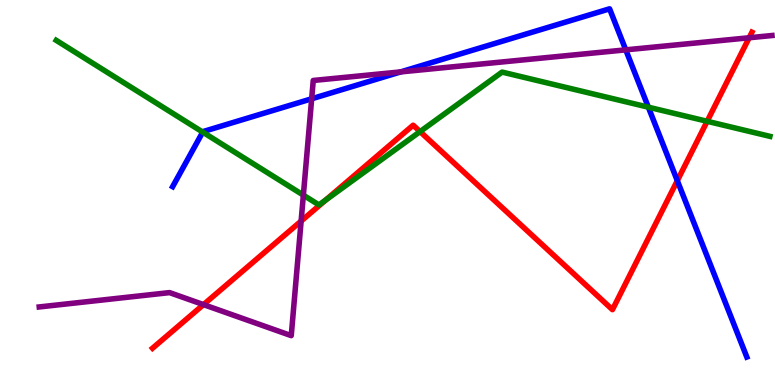[{'lines': ['blue', 'red'], 'intersections': [{'x': 8.74, 'y': 5.31}]}, {'lines': ['green', 'red'], 'intersections': [{'x': 4.2, 'y': 4.8}, {'x': 5.42, 'y': 6.58}, {'x': 9.12, 'y': 6.85}]}, {'lines': ['purple', 'red'], 'intersections': [{'x': 2.63, 'y': 2.09}, {'x': 3.89, 'y': 4.26}, {'x': 9.67, 'y': 9.02}]}, {'lines': ['blue', 'green'], 'intersections': [{'x': 2.62, 'y': 6.57}, {'x': 8.37, 'y': 7.22}]}, {'lines': ['blue', 'purple'], 'intersections': [{'x': 4.02, 'y': 7.43}, {'x': 5.17, 'y': 8.13}, {'x': 8.07, 'y': 8.71}]}, {'lines': ['green', 'purple'], 'intersections': [{'x': 3.91, 'y': 4.93}]}]